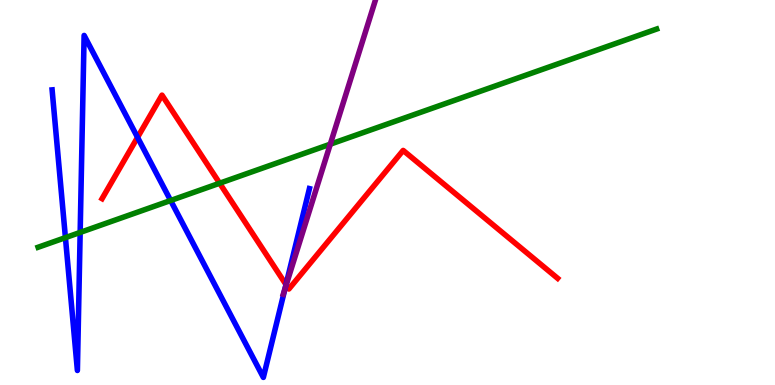[{'lines': ['blue', 'red'], 'intersections': [{'x': 1.77, 'y': 6.43}, {'x': 3.69, 'y': 2.61}]}, {'lines': ['green', 'red'], 'intersections': [{'x': 2.83, 'y': 5.24}]}, {'lines': ['purple', 'red'], 'intersections': [{'x': 3.69, 'y': 2.6}]}, {'lines': ['blue', 'green'], 'intersections': [{'x': 0.844, 'y': 3.83}, {'x': 1.03, 'y': 3.96}, {'x': 2.2, 'y': 4.79}]}, {'lines': ['blue', 'purple'], 'intersections': [{'x': 3.68, 'y': 2.5}]}, {'lines': ['green', 'purple'], 'intersections': [{'x': 4.26, 'y': 6.25}]}]